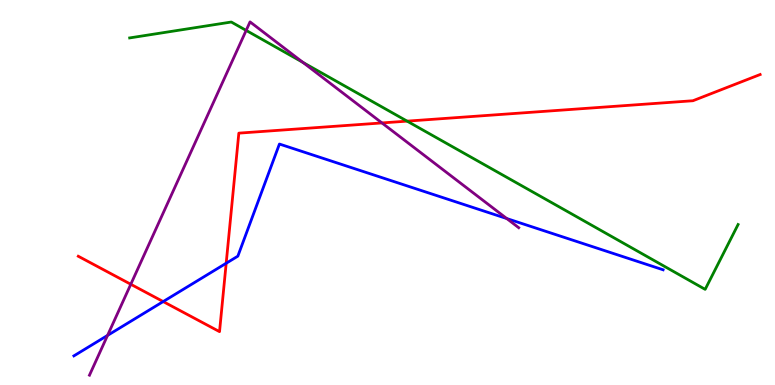[{'lines': ['blue', 'red'], 'intersections': [{'x': 2.11, 'y': 2.17}, {'x': 2.92, 'y': 3.16}]}, {'lines': ['green', 'red'], 'intersections': [{'x': 5.25, 'y': 6.85}]}, {'lines': ['purple', 'red'], 'intersections': [{'x': 1.69, 'y': 2.62}, {'x': 4.93, 'y': 6.81}]}, {'lines': ['blue', 'green'], 'intersections': []}, {'lines': ['blue', 'purple'], 'intersections': [{'x': 1.39, 'y': 1.29}, {'x': 6.54, 'y': 4.32}]}, {'lines': ['green', 'purple'], 'intersections': [{'x': 3.18, 'y': 9.21}, {'x': 3.91, 'y': 8.38}]}]